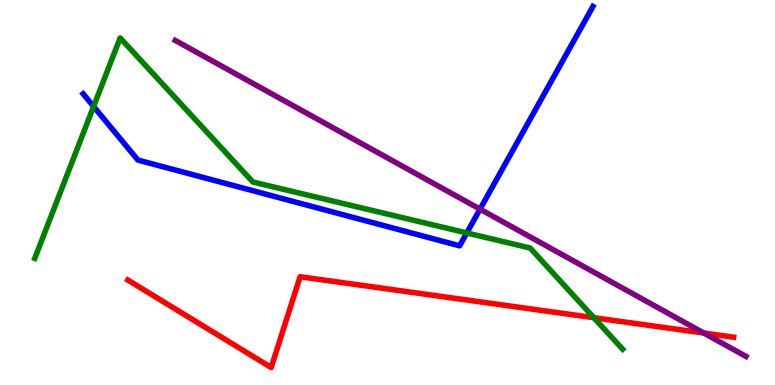[{'lines': ['blue', 'red'], 'intersections': []}, {'lines': ['green', 'red'], 'intersections': [{'x': 7.66, 'y': 1.75}]}, {'lines': ['purple', 'red'], 'intersections': [{'x': 9.08, 'y': 1.35}]}, {'lines': ['blue', 'green'], 'intersections': [{'x': 1.21, 'y': 7.23}, {'x': 6.02, 'y': 3.95}]}, {'lines': ['blue', 'purple'], 'intersections': [{'x': 6.19, 'y': 4.57}]}, {'lines': ['green', 'purple'], 'intersections': []}]